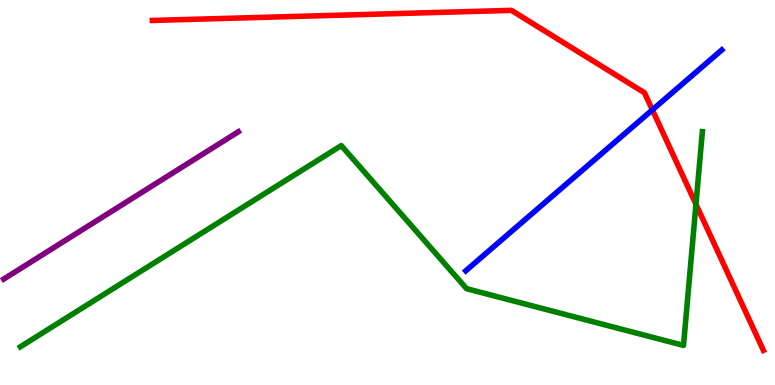[{'lines': ['blue', 'red'], 'intersections': [{'x': 8.42, 'y': 7.15}]}, {'lines': ['green', 'red'], 'intersections': [{'x': 8.98, 'y': 4.69}]}, {'lines': ['purple', 'red'], 'intersections': []}, {'lines': ['blue', 'green'], 'intersections': []}, {'lines': ['blue', 'purple'], 'intersections': []}, {'lines': ['green', 'purple'], 'intersections': []}]